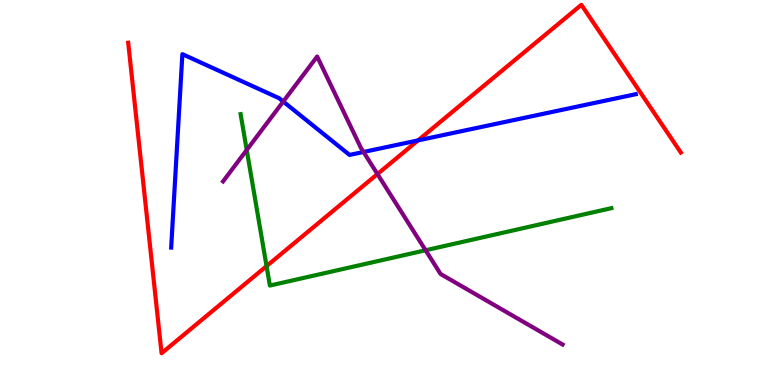[{'lines': ['blue', 'red'], 'intersections': [{'x': 5.39, 'y': 6.35}]}, {'lines': ['green', 'red'], 'intersections': [{'x': 3.44, 'y': 3.09}]}, {'lines': ['purple', 'red'], 'intersections': [{'x': 4.87, 'y': 5.48}]}, {'lines': ['blue', 'green'], 'intersections': []}, {'lines': ['blue', 'purple'], 'intersections': [{'x': 3.65, 'y': 7.36}, {'x': 4.69, 'y': 6.05}]}, {'lines': ['green', 'purple'], 'intersections': [{'x': 3.18, 'y': 6.1}, {'x': 5.49, 'y': 3.5}]}]